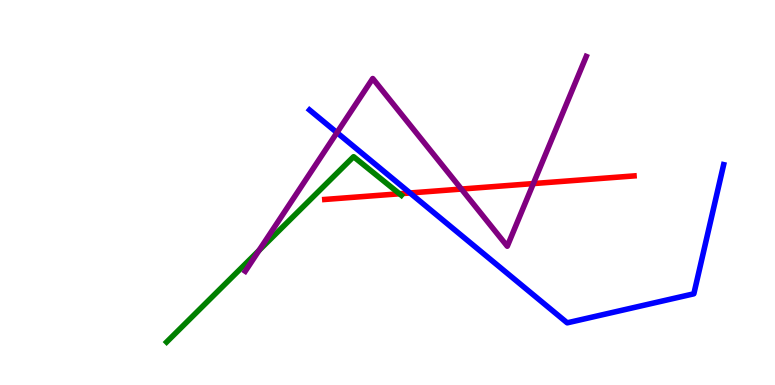[{'lines': ['blue', 'red'], 'intersections': [{'x': 5.29, 'y': 4.99}]}, {'lines': ['green', 'red'], 'intersections': [{'x': 5.15, 'y': 4.97}]}, {'lines': ['purple', 'red'], 'intersections': [{'x': 5.95, 'y': 5.09}, {'x': 6.88, 'y': 5.23}]}, {'lines': ['blue', 'green'], 'intersections': []}, {'lines': ['blue', 'purple'], 'intersections': [{'x': 4.35, 'y': 6.56}]}, {'lines': ['green', 'purple'], 'intersections': [{'x': 3.34, 'y': 3.49}]}]